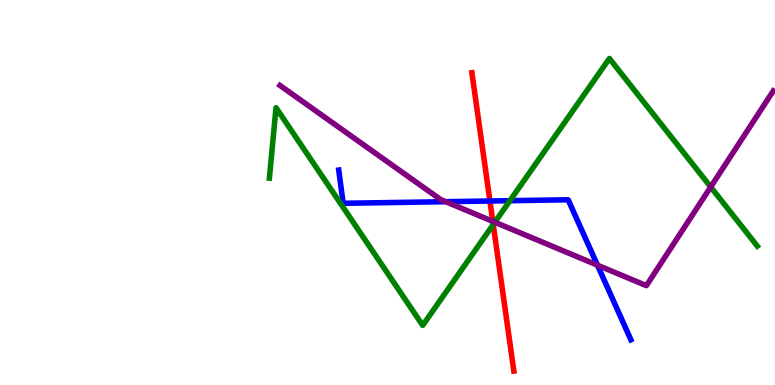[{'lines': ['blue', 'red'], 'intersections': [{'x': 6.32, 'y': 4.78}]}, {'lines': ['green', 'red'], 'intersections': [{'x': 6.36, 'y': 4.17}]}, {'lines': ['purple', 'red'], 'intersections': [{'x': 6.36, 'y': 4.25}]}, {'lines': ['blue', 'green'], 'intersections': [{'x': 6.58, 'y': 4.79}]}, {'lines': ['blue', 'purple'], 'intersections': [{'x': 5.75, 'y': 4.76}, {'x': 7.71, 'y': 3.11}]}, {'lines': ['green', 'purple'], 'intersections': [{'x': 6.39, 'y': 4.23}, {'x': 9.17, 'y': 5.14}]}]